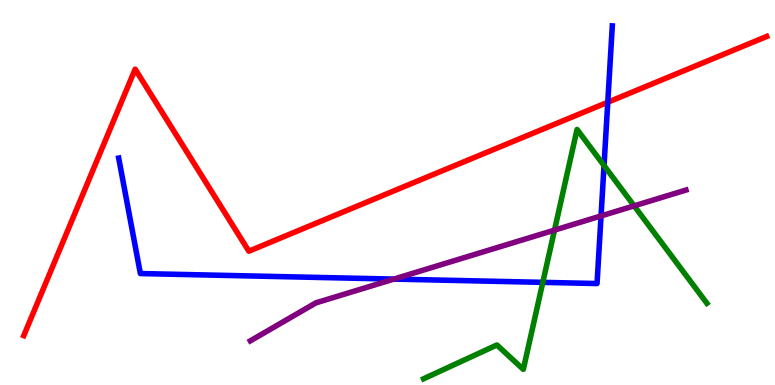[{'lines': ['blue', 'red'], 'intersections': [{'x': 7.84, 'y': 7.34}]}, {'lines': ['green', 'red'], 'intersections': []}, {'lines': ['purple', 'red'], 'intersections': []}, {'lines': ['blue', 'green'], 'intersections': [{'x': 7.0, 'y': 2.67}, {'x': 7.79, 'y': 5.7}]}, {'lines': ['blue', 'purple'], 'intersections': [{'x': 5.08, 'y': 2.75}, {'x': 7.76, 'y': 4.39}]}, {'lines': ['green', 'purple'], 'intersections': [{'x': 7.15, 'y': 4.02}, {'x': 8.18, 'y': 4.65}]}]